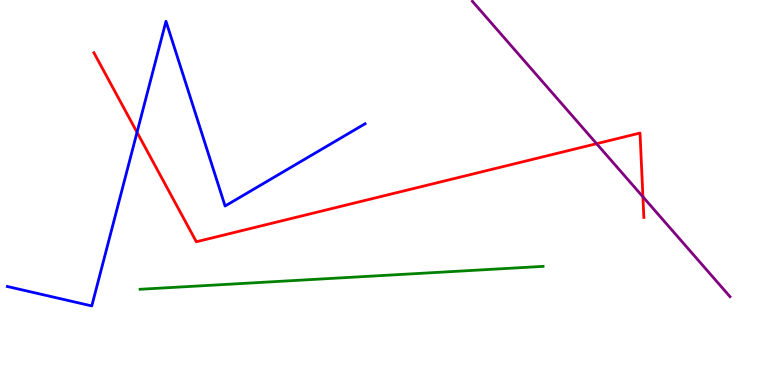[{'lines': ['blue', 'red'], 'intersections': [{'x': 1.77, 'y': 6.56}]}, {'lines': ['green', 'red'], 'intersections': []}, {'lines': ['purple', 'red'], 'intersections': [{'x': 7.7, 'y': 6.27}, {'x': 8.3, 'y': 4.89}]}, {'lines': ['blue', 'green'], 'intersections': []}, {'lines': ['blue', 'purple'], 'intersections': []}, {'lines': ['green', 'purple'], 'intersections': []}]